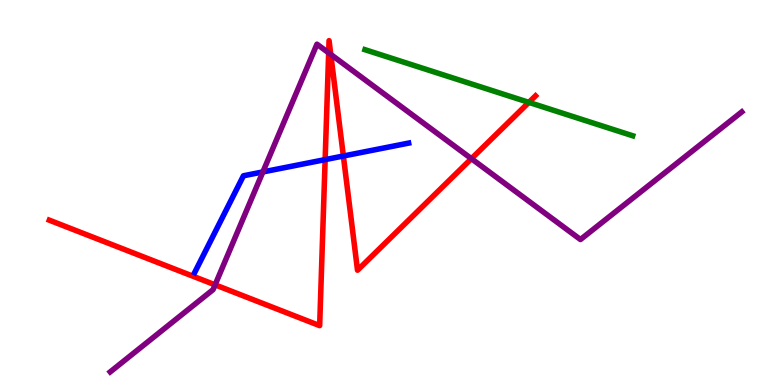[{'lines': ['blue', 'red'], 'intersections': [{'x': 4.2, 'y': 5.85}, {'x': 4.43, 'y': 5.95}]}, {'lines': ['green', 'red'], 'intersections': [{'x': 6.82, 'y': 7.34}]}, {'lines': ['purple', 'red'], 'intersections': [{'x': 2.78, 'y': 2.6}, {'x': 4.24, 'y': 8.63}, {'x': 4.27, 'y': 8.59}, {'x': 6.08, 'y': 5.88}]}, {'lines': ['blue', 'green'], 'intersections': []}, {'lines': ['blue', 'purple'], 'intersections': [{'x': 3.39, 'y': 5.53}]}, {'lines': ['green', 'purple'], 'intersections': []}]